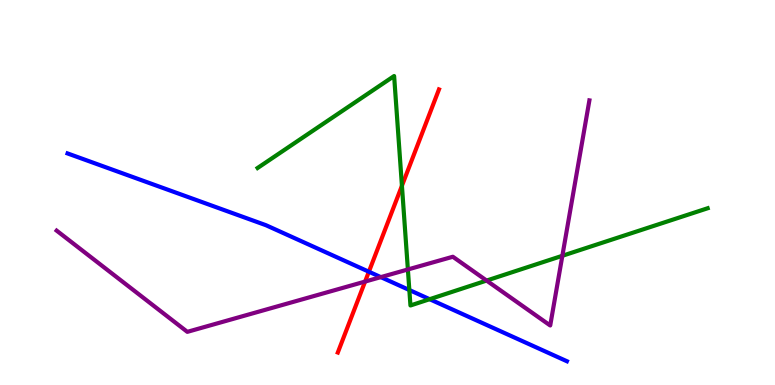[{'lines': ['blue', 'red'], 'intersections': [{'x': 4.76, 'y': 2.94}]}, {'lines': ['green', 'red'], 'intersections': [{'x': 5.19, 'y': 5.17}]}, {'lines': ['purple', 'red'], 'intersections': [{'x': 4.71, 'y': 2.69}]}, {'lines': ['blue', 'green'], 'intersections': [{'x': 5.28, 'y': 2.47}, {'x': 5.54, 'y': 2.23}]}, {'lines': ['blue', 'purple'], 'intersections': [{'x': 4.91, 'y': 2.8}]}, {'lines': ['green', 'purple'], 'intersections': [{'x': 5.26, 'y': 3.0}, {'x': 6.28, 'y': 2.71}, {'x': 7.26, 'y': 3.36}]}]